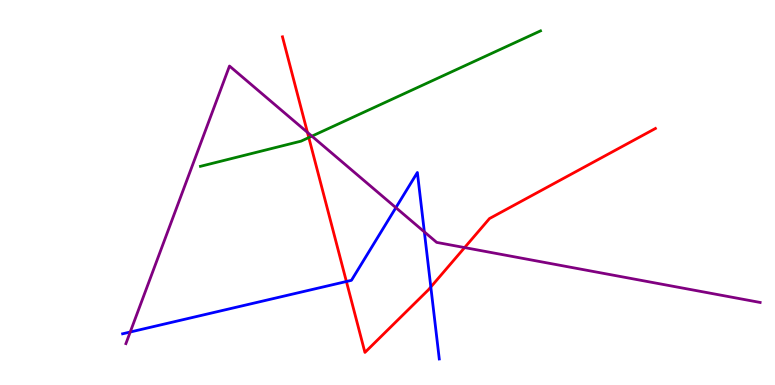[{'lines': ['blue', 'red'], 'intersections': [{'x': 4.47, 'y': 2.69}, {'x': 5.56, 'y': 2.55}]}, {'lines': ['green', 'red'], 'intersections': [{'x': 3.98, 'y': 6.43}]}, {'lines': ['purple', 'red'], 'intersections': [{'x': 3.97, 'y': 6.56}, {'x': 5.99, 'y': 3.57}]}, {'lines': ['blue', 'green'], 'intersections': []}, {'lines': ['blue', 'purple'], 'intersections': [{'x': 1.68, 'y': 1.38}, {'x': 5.11, 'y': 4.61}, {'x': 5.48, 'y': 3.98}]}, {'lines': ['green', 'purple'], 'intersections': [{'x': 4.02, 'y': 6.46}]}]